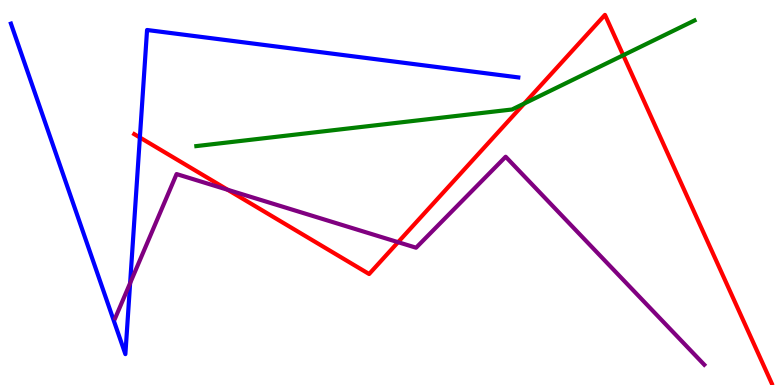[{'lines': ['blue', 'red'], 'intersections': [{'x': 1.8, 'y': 6.43}]}, {'lines': ['green', 'red'], 'intersections': [{'x': 6.77, 'y': 7.31}, {'x': 8.04, 'y': 8.57}]}, {'lines': ['purple', 'red'], 'intersections': [{'x': 2.94, 'y': 5.07}, {'x': 5.14, 'y': 3.71}]}, {'lines': ['blue', 'green'], 'intersections': []}, {'lines': ['blue', 'purple'], 'intersections': [{'x': 1.68, 'y': 2.65}]}, {'lines': ['green', 'purple'], 'intersections': []}]